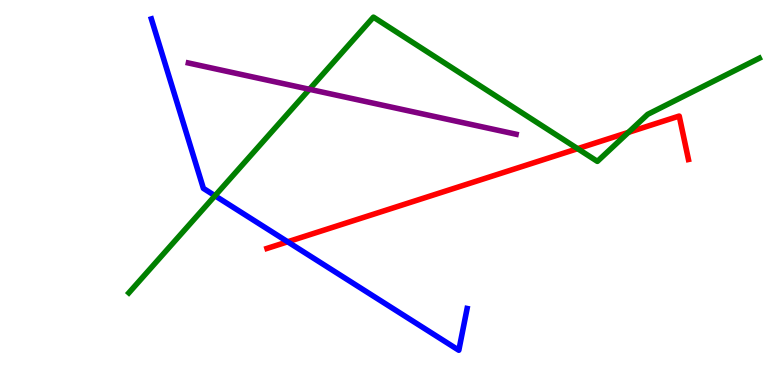[{'lines': ['blue', 'red'], 'intersections': [{'x': 3.71, 'y': 3.72}]}, {'lines': ['green', 'red'], 'intersections': [{'x': 7.45, 'y': 6.14}, {'x': 8.11, 'y': 6.56}]}, {'lines': ['purple', 'red'], 'intersections': []}, {'lines': ['blue', 'green'], 'intersections': [{'x': 2.77, 'y': 4.92}]}, {'lines': ['blue', 'purple'], 'intersections': []}, {'lines': ['green', 'purple'], 'intersections': [{'x': 3.99, 'y': 7.68}]}]